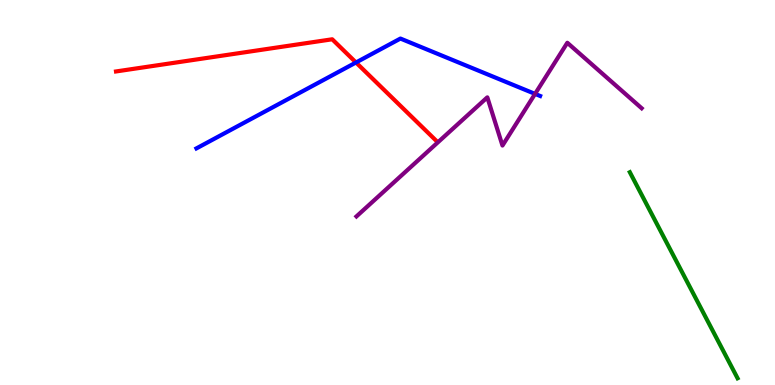[{'lines': ['blue', 'red'], 'intersections': [{'x': 4.59, 'y': 8.38}]}, {'lines': ['green', 'red'], 'intersections': []}, {'lines': ['purple', 'red'], 'intersections': []}, {'lines': ['blue', 'green'], 'intersections': []}, {'lines': ['blue', 'purple'], 'intersections': [{'x': 6.9, 'y': 7.56}]}, {'lines': ['green', 'purple'], 'intersections': []}]